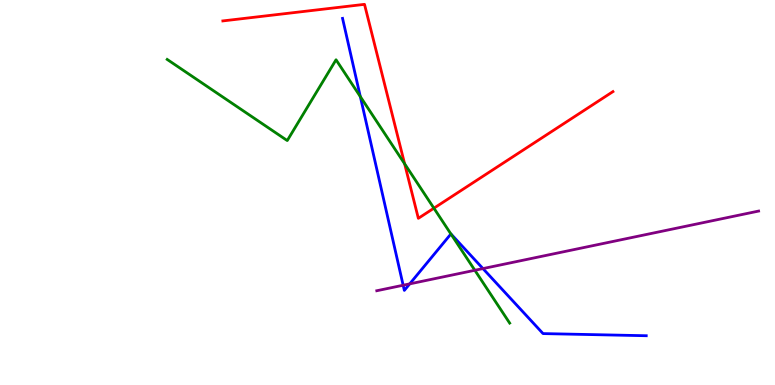[{'lines': ['blue', 'red'], 'intersections': []}, {'lines': ['green', 'red'], 'intersections': [{'x': 5.22, 'y': 5.75}, {'x': 5.6, 'y': 4.59}]}, {'lines': ['purple', 'red'], 'intersections': []}, {'lines': ['blue', 'green'], 'intersections': [{'x': 4.65, 'y': 7.49}, {'x': 5.82, 'y': 3.92}]}, {'lines': ['blue', 'purple'], 'intersections': [{'x': 5.2, 'y': 2.59}, {'x': 5.29, 'y': 2.63}, {'x': 6.23, 'y': 3.02}]}, {'lines': ['green', 'purple'], 'intersections': [{'x': 6.13, 'y': 2.98}]}]